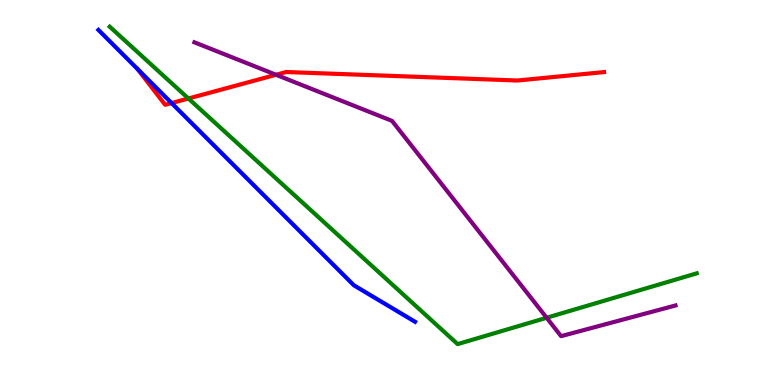[{'lines': ['blue', 'red'], 'intersections': [{'x': 2.21, 'y': 7.32}]}, {'lines': ['green', 'red'], 'intersections': [{'x': 2.43, 'y': 7.44}]}, {'lines': ['purple', 'red'], 'intersections': [{'x': 3.56, 'y': 8.06}]}, {'lines': ['blue', 'green'], 'intersections': []}, {'lines': ['blue', 'purple'], 'intersections': []}, {'lines': ['green', 'purple'], 'intersections': [{'x': 7.05, 'y': 1.75}]}]